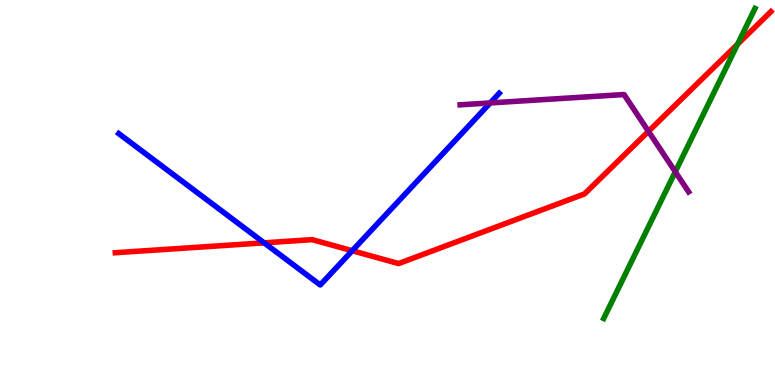[{'lines': ['blue', 'red'], 'intersections': [{'x': 3.41, 'y': 3.69}, {'x': 4.54, 'y': 3.49}]}, {'lines': ['green', 'red'], 'intersections': [{'x': 9.52, 'y': 8.85}]}, {'lines': ['purple', 'red'], 'intersections': [{'x': 8.37, 'y': 6.59}]}, {'lines': ['blue', 'green'], 'intersections': []}, {'lines': ['blue', 'purple'], 'intersections': [{'x': 6.33, 'y': 7.33}]}, {'lines': ['green', 'purple'], 'intersections': [{'x': 8.71, 'y': 5.54}]}]